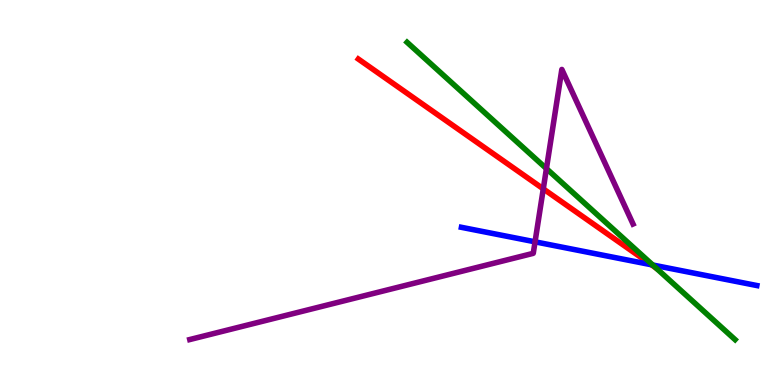[{'lines': ['blue', 'red'], 'intersections': [{'x': 8.41, 'y': 3.12}]}, {'lines': ['green', 'red'], 'intersections': [{'x': 8.47, 'y': 3.04}]}, {'lines': ['purple', 'red'], 'intersections': [{'x': 7.01, 'y': 5.09}]}, {'lines': ['blue', 'green'], 'intersections': [{'x': 8.42, 'y': 3.12}]}, {'lines': ['blue', 'purple'], 'intersections': [{'x': 6.9, 'y': 3.72}]}, {'lines': ['green', 'purple'], 'intersections': [{'x': 7.05, 'y': 5.62}]}]